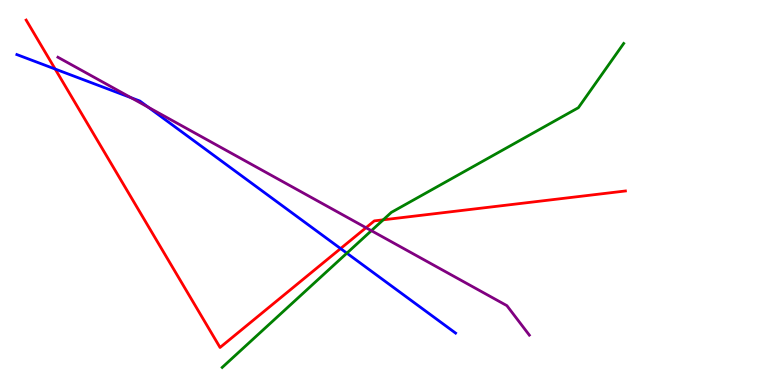[{'lines': ['blue', 'red'], 'intersections': [{'x': 0.712, 'y': 8.21}, {'x': 4.39, 'y': 3.54}]}, {'lines': ['green', 'red'], 'intersections': [{'x': 4.94, 'y': 4.29}]}, {'lines': ['purple', 'red'], 'intersections': [{'x': 4.72, 'y': 4.09}]}, {'lines': ['blue', 'green'], 'intersections': [{'x': 4.48, 'y': 3.42}]}, {'lines': ['blue', 'purple'], 'intersections': [{'x': 1.69, 'y': 7.46}, {'x': 1.91, 'y': 7.21}]}, {'lines': ['green', 'purple'], 'intersections': [{'x': 4.79, 'y': 4.01}]}]